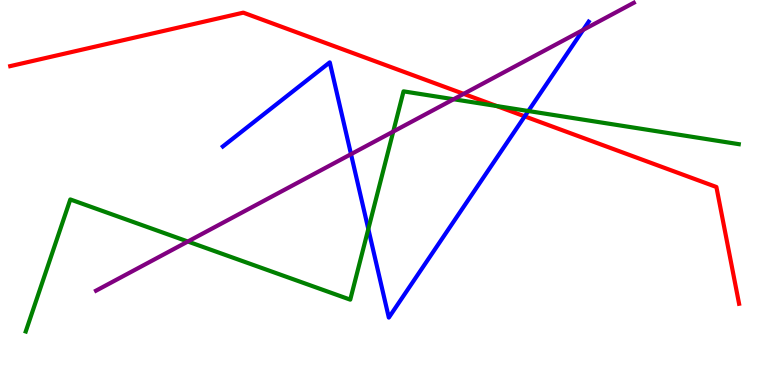[{'lines': ['blue', 'red'], 'intersections': [{'x': 6.77, 'y': 6.98}]}, {'lines': ['green', 'red'], 'intersections': [{'x': 6.41, 'y': 7.25}]}, {'lines': ['purple', 'red'], 'intersections': [{'x': 5.98, 'y': 7.56}]}, {'lines': ['blue', 'green'], 'intersections': [{'x': 4.75, 'y': 4.05}, {'x': 6.82, 'y': 7.12}]}, {'lines': ['blue', 'purple'], 'intersections': [{'x': 4.53, 'y': 6.0}, {'x': 7.52, 'y': 9.22}]}, {'lines': ['green', 'purple'], 'intersections': [{'x': 2.42, 'y': 3.73}, {'x': 5.07, 'y': 6.58}, {'x': 5.85, 'y': 7.42}]}]